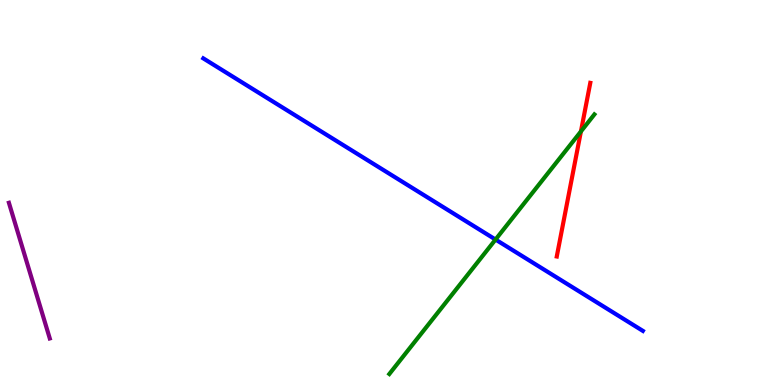[{'lines': ['blue', 'red'], 'intersections': []}, {'lines': ['green', 'red'], 'intersections': [{'x': 7.5, 'y': 6.59}]}, {'lines': ['purple', 'red'], 'intersections': []}, {'lines': ['blue', 'green'], 'intersections': [{'x': 6.39, 'y': 3.78}]}, {'lines': ['blue', 'purple'], 'intersections': []}, {'lines': ['green', 'purple'], 'intersections': []}]